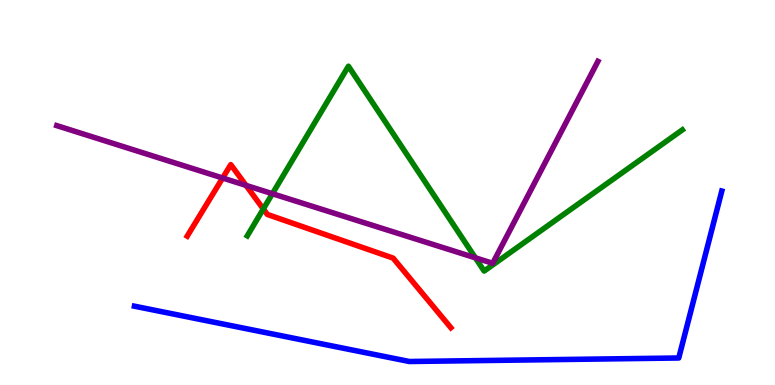[{'lines': ['blue', 'red'], 'intersections': []}, {'lines': ['green', 'red'], 'intersections': [{'x': 3.4, 'y': 4.57}]}, {'lines': ['purple', 'red'], 'intersections': [{'x': 2.87, 'y': 5.38}, {'x': 3.17, 'y': 5.18}]}, {'lines': ['blue', 'green'], 'intersections': []}, {'lines': ['blue', 'purple'], 'intersections': []}, {'lines': ['green', 'purple'], 'intersections': [{'x': 3.51, 'y': 4.97}, {'x': 6.13, 'y': 3.3}]}]